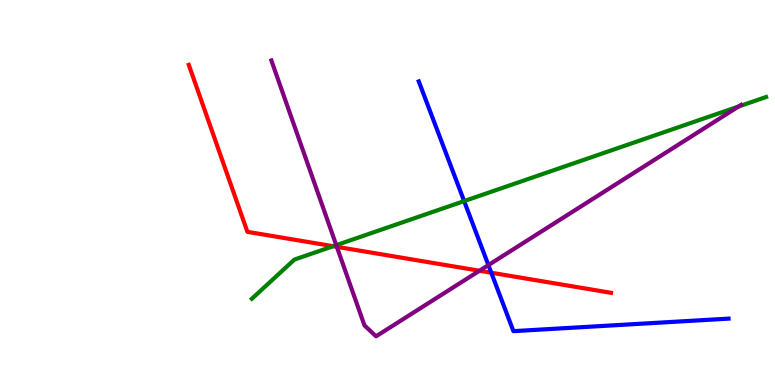[{'lines': ['blue', 'red'], 'intersections': [{'x': 6.34, 'y': 2.92}]}, {'lines': ['green', 'red'], 'intersections': [{'x': 4.3, 'y': 3.6}]}, {'lines': ['purple', 'red'], 'intersections': [{'x': 4.35, 'y': 3.59}, {'x': 6.19, 'y': 2.97}]}, {'lines': ['blue', 'green'], 'intersections': [{'x': 5.99, 'y': 4.78}]}, {'lines': ['blue', 'purple'], 'intersections': [{'x': 6.3, 'y': 3.11}]}, {'lines': ['green', 'purple'], 'intersections': [{'x': 4.34, 'y': 3.63}, {'x': 9.53, 'y': 7.23}]}]